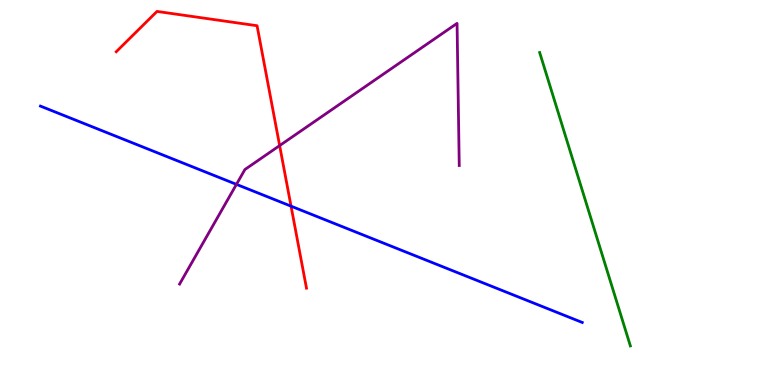[{'lines': ['blue', 'red'], 'intersections': [{'x': 3.76, 'y': 4.65}]}, {'lines': ['green', 'red'], 'intersections': []}, {'lines': ['purple', 'red'], 'intersections': [{'x': 3.61, 'y': 6.22}]}, {'lines': ['blue', 'green'], 'intersections': []}, {'lines': ['blue', 'purple'], 'intersections': [{'x': 3.05, 'y': 5.21}]}, {'lines': ['green', 'purple'], 'intersections': []}]